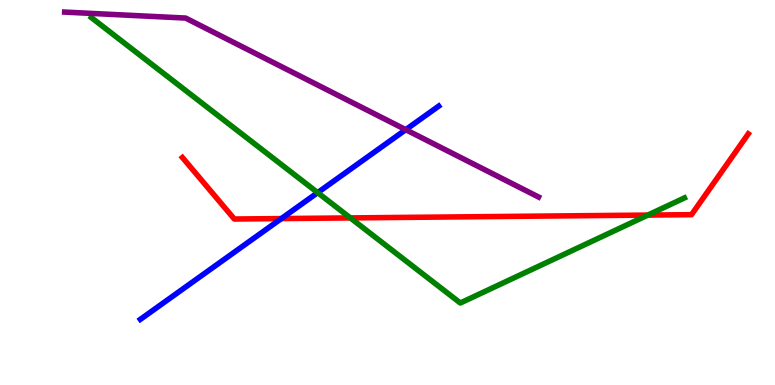[{'lines': ['blue', 'red'], 'intersections': [{'x': 3.63, 'y': 4.32}]}, {'lines': ['green', 'red'], 'intersections': [{'x': 4.52, 'y': 4.34}, {'x': 8.36, 'y': 4.41}]}, {'lines': ['purple', 'red'], 'intersections': []}, {'lines': ['blue', 'green'], 'intersections': [{'x': 4.1, 'y': 5.0}]}, {'lines': ['blue', 'purple'], 'intersections': [{'x': 5.24, 'y': 6.63}]}, {'lines': ['green', 'purple'], 'intersections': []}]